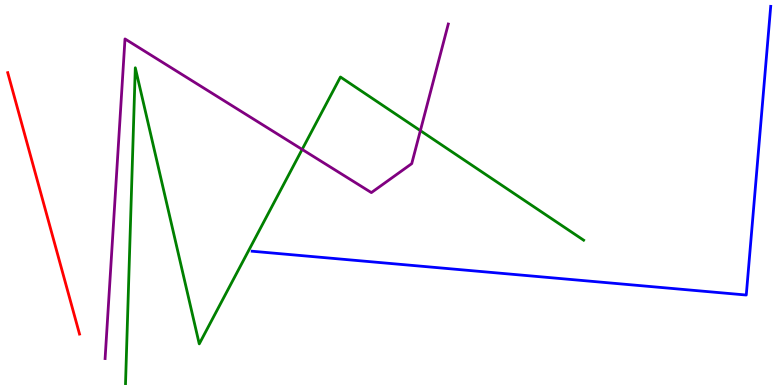[{'lines': ['blue', 'red'], 'intersections': []}, {'lines': ['green', 'red'], 'intersections': []}, {'lines': ['purple', 'red'], 'intersections': []}, {'lines': ['blue', 'green'], 'intersections': []}, {'lines': ['blue', 'purple'], 'intersections': []}, {'lines': ['green', 'purple'], 'intersections': [{'x': 3.9, 'y': 6.12}, {'x': 5.42, 'y': 6.61}]}]